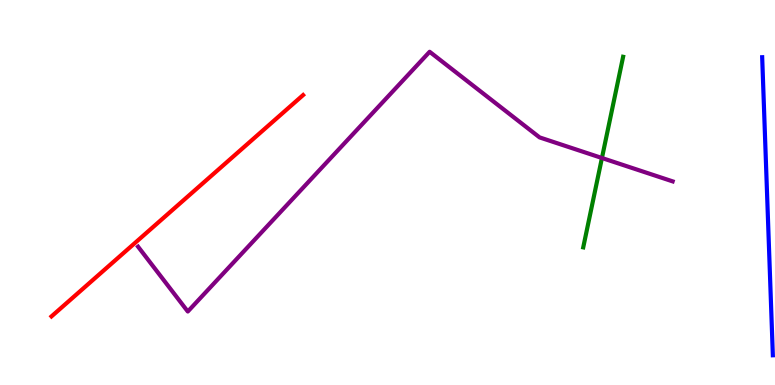[{'lines': ['blue', 'red'], 'intersections': []}, {'lines': ['green', 'red'], 'intersections': []}, {'lines': ['purple', 'red'], 'intersections': []}, {'lines': ['blue', 'green'], 'intersections': []}, {'lines': ['blue', 'purple'], 'intersections': []}, {'lines': ['green', 'purple'], 'intersections': [{'x': 7.77, 'y': 5.9}]}]